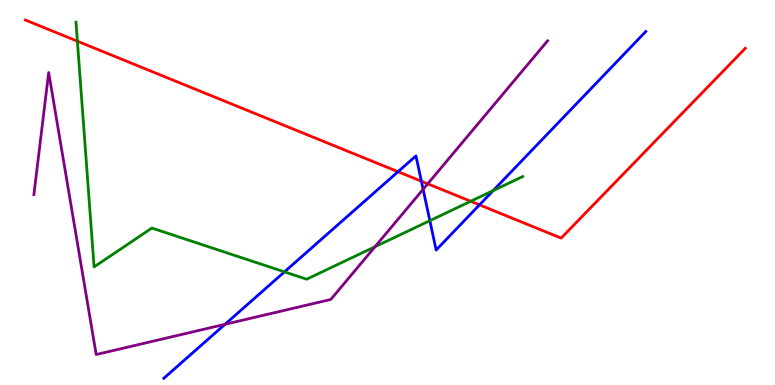[{'lines': ['blue', 'red'], 'intersections': [{'x': 5.14, 'y': 5.54}, {'x': 5.44, 'y': 5.29}, {'x': 6.19, 'y': 4.68}]}, {'lines': ['green', 'red'], 'intersections': [{'x': 0.998, 'y': 8.93}, {'x': 6.07, 'y': 4.77}]}, {'lines': ['purple', 'red'], 'intersections': [{'x': 5.52, 'y': 5.23}]}, {'lines': ['blue', 'green'], 'intersections': [{'x': 3.67, 'y': 2.94}, {'x': 5.55, 'y': 4.27}, {'x': 6.36, 'y': 5.05}]}, {'lines': ['blue', 'purple'], 'intersections': [{'x': 2.9, 'y': 1.58}, {'x': 5.46, 'y': 5.08}]}, {'lines': ['green', 'purple'], 'intersections': [{'x': 4.84, 'y': 3.59}]}]